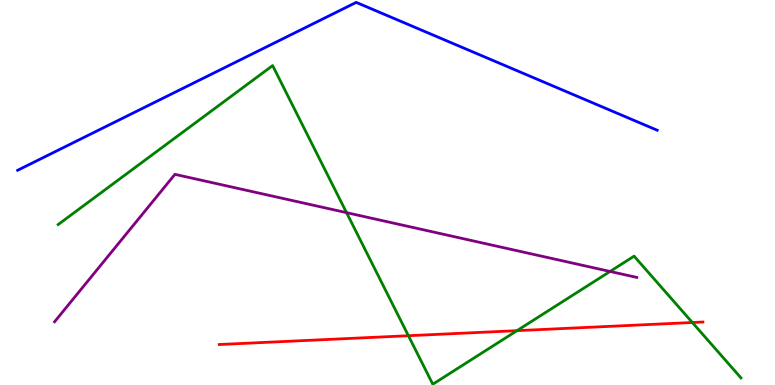[{'lines': ['blue', 'red'], 'intersections': []}, {'lines': ['green', 'red'], 'intersections': [{'x': 5.27, 'y': 1.28}, {'x': 6.67, 'y': 1.41}, {'x': 8.93, 'y': 1.62}]}, {'lines': ['purple', 'red'], 'intersections': []}, {'lines': ['blue', 'green'], 'intersections': []}, {'lines': ['blue', 'purple'], 'intersections': []}, {'lines': ['green', 'purple'], 'intersections': [{'x': 4.47, 'y': 4.48}, {'x': 7.87, 'y': 2.95}]}]